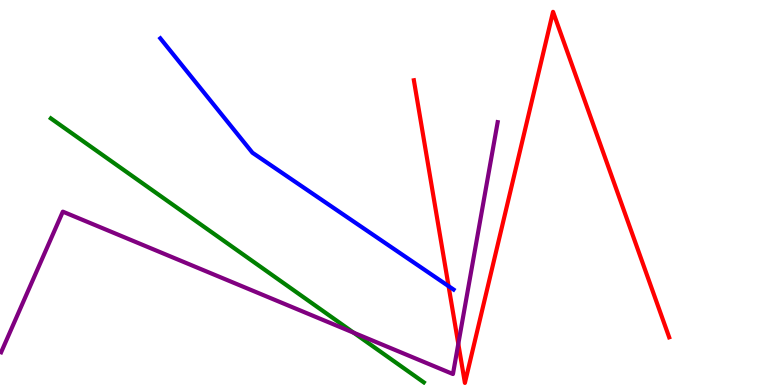[{'lines': ['blue', 'red'], 'intersections': [{'x': 5.79, 'y': 2.57}]}, {'lines': ['green', 'red'], 'intersections': []}, {'lines': ['purple', 'red'], 'intersections': [{'x': 5.91, 'y': 1.07}]}, {'lines': ['blue', 'green'], 'intersections': []}, {'lines': ['blue', 'purple'], 'intersections': []}, {'lines': ['green', 'purple'], 'intersections': [{'x': 4.56, 'y': 1.36}]}]